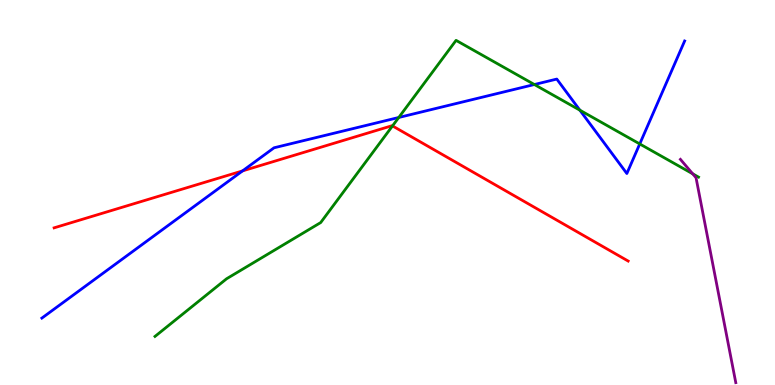[{'lines': ['blue', 'red'], 'intersections': [{'x': 3.13, 'y': 5.56}]}, {'lines': ['green', 'red'], 'intersections': [{'x': 5.06, 'y': 6.73}]}, {'lines': ['purple', 'red'], 'intersections': []}, {'lines': ['blue', 'green'], 'intersections': [{'x': 5.15, 'y': 6.95}, {'x': 6.9, 'y': 7.8}, {'x': 7.48, 'y': 7.14}, {'x': 8.25, 'y': 6.26}]}, {'lines': ['blue', 'purple'], 'intersections': []}, {'lines': ['green', 'purple'], 'intersections': [{'x': 8.94, 'y': 5.49}]}]